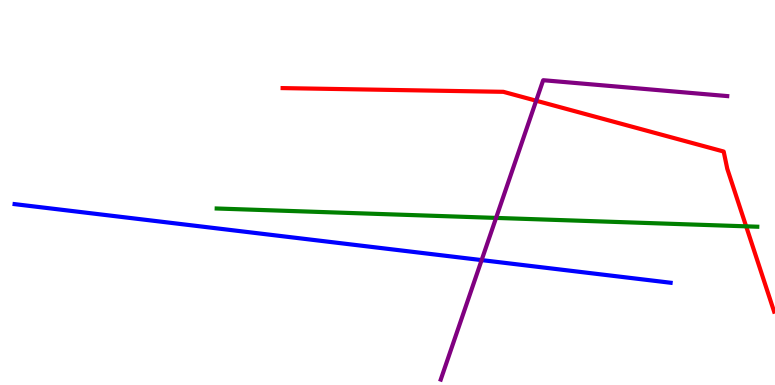[{'lines': ['blue', 'red'], 'intersections': []}, {'lines': ['green', 'red'], 'intersections': [{'x': 9.63, 'y': 4.12}]}, {'lines': ['purple', 'red'], 'intersections': [{'x': 6.92, 'y': 7.38}]}, {'lines': ['blue', 'green'], 'intersections': []}, {'lines': ['blue', 'purple'], 'intersections': [{'x': 6.21, 'y': 3.24}]}, {'lines': ['green', 'purple'], 'intersections': [{'x': 6.4, 'y': 4.34}]}]